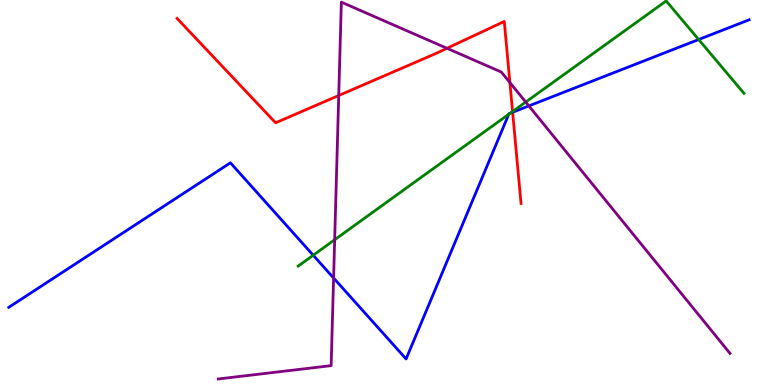[{'lines': ['blue', 'red'], 'intersections': [{'x': 6.61, 'y': 7.08}]}, {'lines': ['green', 'red'], 'intersections': [{'x': 6.61, 'y': 7.1}]}, {'lines': ['purple', 'red'], 'intersections': [{'x': 4.37, 'y': 7.52}, {'x': 5.77, 'y': 8.75}, {'x': 6.58, 'y': 7.85}]}, {'lines': ['blue', 'green'], 'intersections': [{'x': 4.04, 'y': 3.37}, {'x': 6.56, 'y': 7.03}, {'x': 6.58, 'y': 7.06}, {'x': 9.02, 'y': 8.97}]}, {'lines': ['blue', 'purple'], 'intersections': [{'x': 4.3, 'y': 2.78}, {'x': 6.82, 'y': 7.25}]}, {'lines': ['green', 'purple'], 'intersections': [{'x': 4.32, 'y': 3.77}, {'x': 6.78, 'y': 7.35}]}]